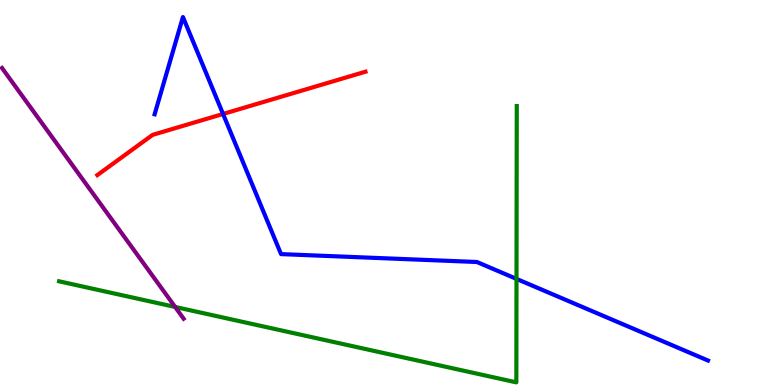[{'lines': ['blue', 'red'], 'intersections': [{'x': 2.88, 'y': 7.04}]}, {'lines': ['green', 'red'], 'intersections': []}, {'lines': ['purple', 'red'], 'intersections': []}, {'lines': ['blue', 'green'], 'intersections': [{'x': 6.66, 'y': 2.76}]}, {'lines': ['blue', 'purple'], 'intersections': []}, {'lines': ['green', 'purple'], 'intersections': [{'x': 2.26, 'y': 2.03}]}]